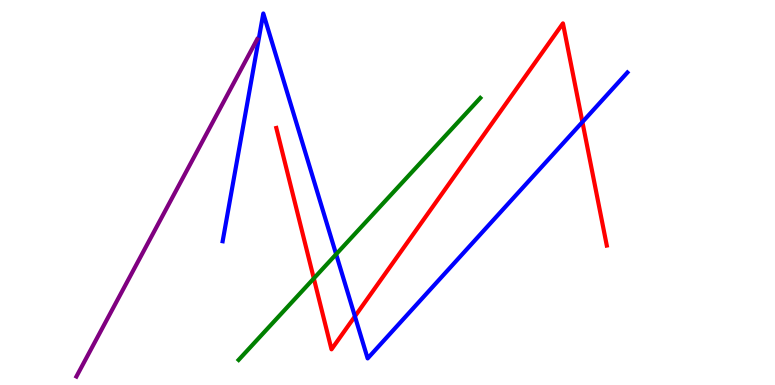[{'lines': ['blue', 'red'], 'intersections': [{'x': 4.58, 'y': 1.78}, {'x': 7.51, 'y': 6.83}]}, {'lines': ['green', 'red'], 'intersections': [{'x': 4.05, 'y': 2.77}]}, {'lines': ['purple', 'red'], 'intersections': []}, {'lines': ['blue', 'green'], 'intersections': [{'x': 4.34, 'y': 3.4}]}, {'lines': ['blue', 'purple'], 'intersections': []}, {'lines': ['green', 'purple'], 'intersections': []}]